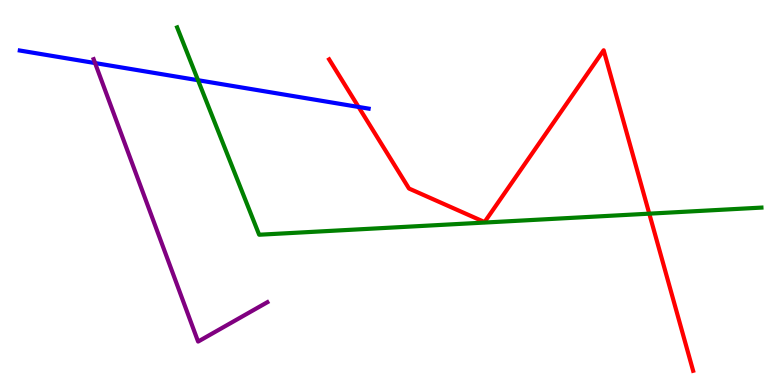[{'lines': ['blue', 'red'], 'intersections': [{'x': 4.63, 'y': 7.22}]}, {'lines': ['green', 'red'], 'intersections': [{'x': 8.38, 'y': 4.45}]}, {'lines': ['purple', 'red'], 'intersections': []}, {'lines': ['blue', 'green'], 'intersections': [{'x': 2.56, 'y': 7.92}]}, {'lines': ['blue', 'purple'], 'intersections': [{'x': 1.23, 'y': 8.36}]}, {'lines': ['green', 'purple'], 'intersections': []}]